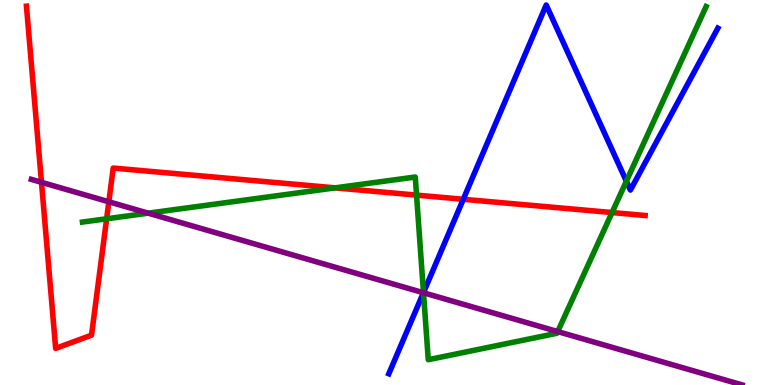[{'lines': ['blue', 'red'], 'intersections': [{'x': 5.98, 'y': 4.82}]}, {'lines': ['green', 'red'], 'intersections': [{'x': 1.38, 'y': 4.32}, {'x': 4.33, 'y': 5.12}, {'x': 5.37, 'y': 4.93}, {'x': 7.9, 'y': 4.48}]}, {'lines': ['purple', 'red'], 'intersections': [{'x': 0.535, 'y': 5.26}, {'x': 1.4, 'y': 4.76}]}, {'lines': ['blue', 'green'], 'intersections': [{'x': 5.46, 'y': 2.4}, {'x': 8.08, 'y': 5.29}]}, {'lines': ['blue', 'purple'], 'intersections': [{'x': 5.46, 'y': 2.4}]}, {'lines': ['green', 'purple'], 'intersections': [{'x': 1.91, 'y': 4.46}, {'x': 5.46, 'y': 2.4}, {'x': 7.2, 'y': 1.39}]}]